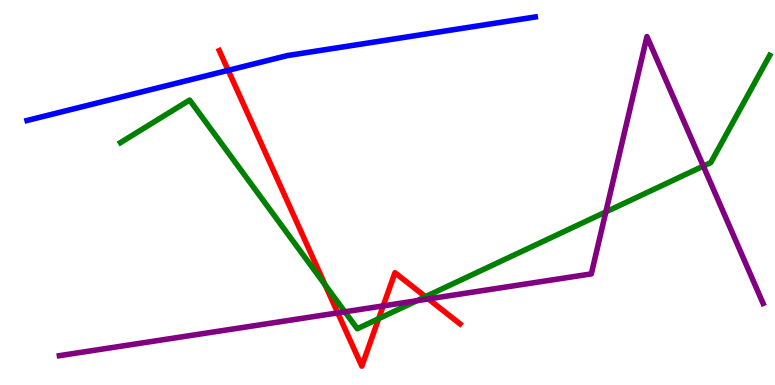[{'lines': ['blue', 'red'], 'intersections': [{'x': 2.94, 'y': 8.17}]}, {'lines': ['green', 'red'], 'intersections': [{'x': 4.19, 'y': 2.6}, {'x': 4.89, 'y': 1.72}, {'x': 5.49, 'y': 2.29}]}, {'lines': ['purple', 'red'], 'intersections': [{'x': 4.36, 'y': 1.87}, {'x': 4.94, 'y': 2.05}, {'x': 5.53, 'y': 2.23}]}, {'lines': ['blue', 'green'], 'intersections': []}, {'lines': ['blue', 'purple'], 'intersections': []}, {'lines': ['green', 'purple'], 'intersections': [{'x': 4.45, 'y': 1.9}, {'x': 5.38, 'y': 2.19}, {'x': 7.82, 'y': 4.5}, {'x': 9.08, 'y': 5.69}]}]